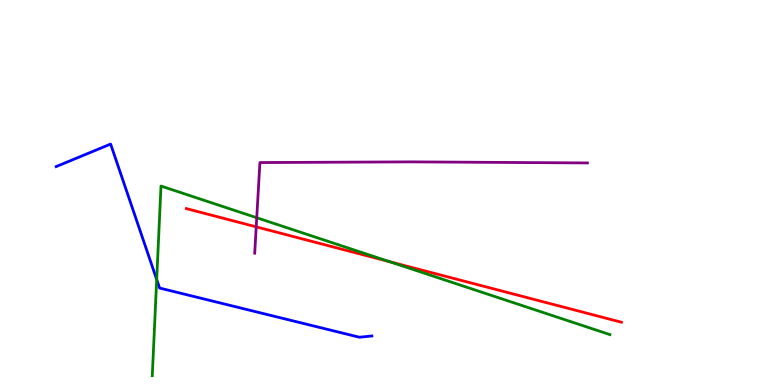[{'lines': ['blue', 'red'], 'intersections': []}, {'lines': ['green', 'red'], 'intersections': [{'x': 5.03, 'y': 3.2}]}, {'lines': ['purple', 'red'], 'intersections': [{'x': 3.31, 'y': 4.11}]}, {'lines': ['blue', 'green'], 'intersections': [{'x': 2.02, 'y': 2.74}]}, {'lines': ['blue', 'purple'], 'intersections': []}, {'lines': ['green', 'purple'], 'intersections': [{'x': 3.31, 'y': 4.34}]}]